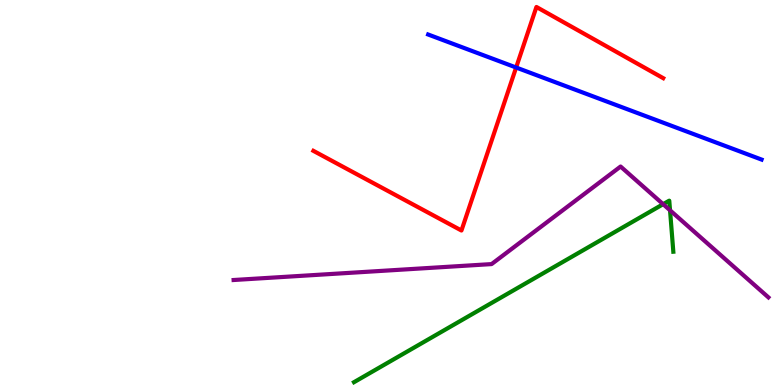[{'lines': ['blue', 'red'], 'intersections': [{'x': 6.66, 'y': 8.25}]}, {'lines': ['green', 'red'], 'intersections': []}, {'lines': ['purple', 'red'], 'intersections': []}, {'lines': ['blue', 'green'], 'intersections': []}, {'lines': ['blue', 'purple'], 'intersections': []}, {'lines': ['green', 'purple'], 'intersections': [{'x': 8.56, 'y': 4.7}, {'x': 8.65, 'y': 4.54}]}]